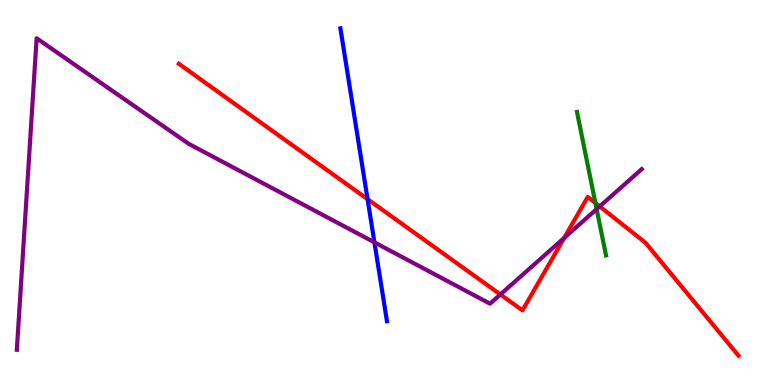[{'lines': ['blue', 'red'], 'intersections': [{'x': 4.74, 'y': 4.83}]}, {'lines': ['green', 'red'], 'intersections': [{'x': 7.68, 'y': 4.73}]}, {'lines': ['purple', 'red'], 'intersections': [{'x': 6.46, 'y': 2.35}, {'x': 7.28, 'y': 3.82}, {'x': 7.74, 'y': 4.64}]}, {'lines': ['blue', 'green'], 'intersections': []}, {'lines': ['blue', 'purple'], 'intersections': [{'x': 4.83, 'y': 3.71}]}, {'lines': ['green', 'purple'], 'intersections': [{'x': 7.7, 'y': 4.57}]}]